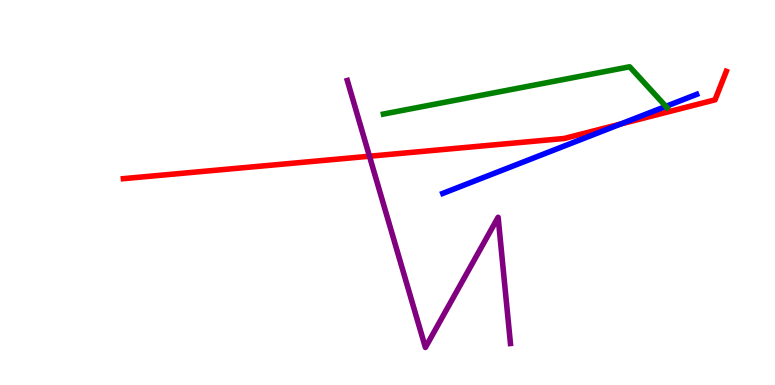[{'lines': ['blue', 'red'], 'intersections': [{'x': 8.01, 'y': 6.78}]}, {'lines': ['green', 'red'], 'intersections': []}, {'lines': ['purple', 'red'], 'intersections': [{'x': 4.77, 'y': 5.94}]}, {'lines': ['blue', 'green'], 'intersections': [{'x': 8.59, 'y': 7.24}]}, {'lines': ['blue', 'purple'], 'intersections': []}, {'lines': ['green', 'purple'], 'intersections': []}]